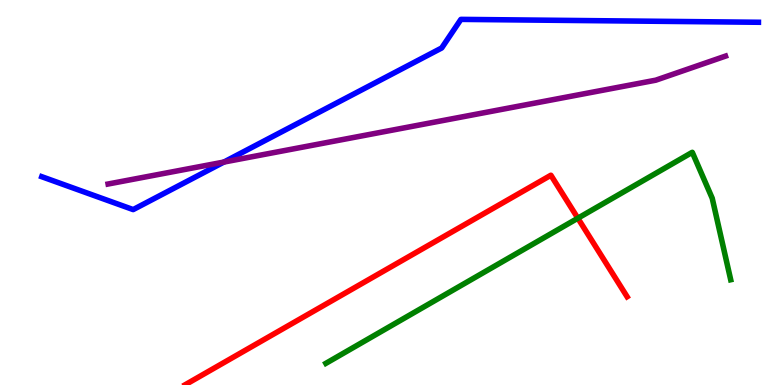[{'lines': ['blue', 'red'], 'intersections': []}, {'lines': ['green', 'red'], 'intersections': [{'x': 7.46, 'y': 4.33}]}, {'lines': ['purple', 'red'], 'intersections': []}, {'lines': ['blue', 'green'], 'intersections': []}, {'lines': ['blue', 'purple'], 'intersections': [{'x': 2.89, 'y': 5.79}]}, {'lines': ['green', 'purple'], 'intersections': []}]